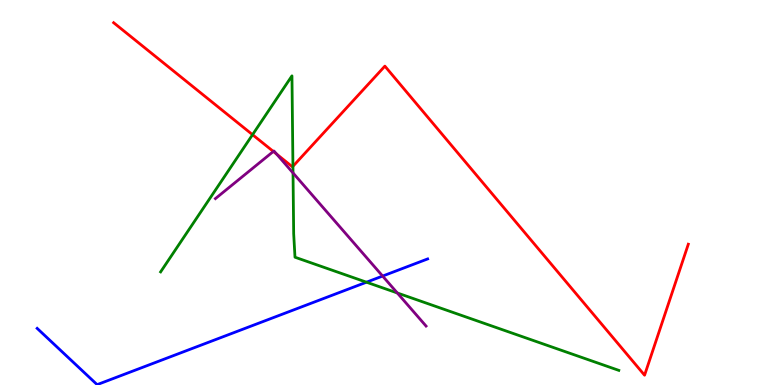[{'lines': ['blue', 'red'], 'intersections': []}, {'lines': ['green', 'red'], 'intersections': [{'x': 3.26, 'y': 6.5}, {'x': 3.78, 'y': 5.68}]}, {'lines': ['purple', 'red'], 'intersections': [{'x': 3.53, 'y': 6.07}, {'x': 3.57, 'y': 6.0}]}, {'lines': ['blue', 'green'], 'intersections': [{'x': 4.73, 'y': 2.67}]}, {'lines': ['blue', 'purple'], 'intersections': [{'x': 4.94, 'y': 2.83}]}, {'lines': ['green', 'purple'], 'intersections': [{'x': 3.78, 'y': 5.51}, {'x': 5.13, 'y': 2.39}]}]